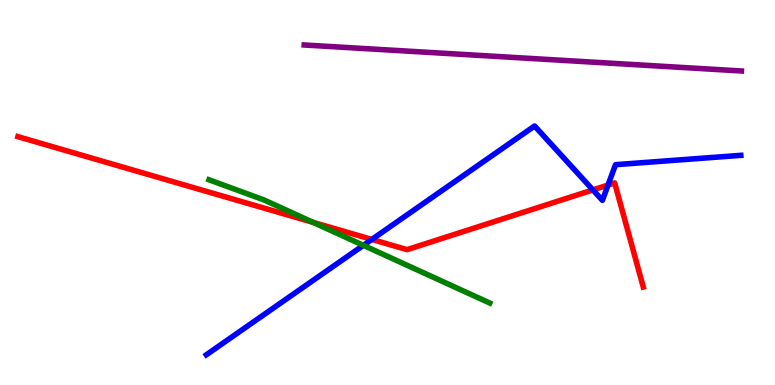[{'lines': ['blue', 'red'], 'intersections': [{'x': 4.8, 'y': 3.78}, {'x': 7.65, 'y': 5.07}, {'x': 7.85, 'y': 5.19}]}, {'lines': ['green', 'red'], 'intersections': [{'x': 4.04, 'y': 4.22}]}, {'lines': ['purple', 'red'], 'intersections': []}, {'lines': ['blue', 'green'], 'intersections': [{'x': 4.69, 'y': 3.63}]}, {'lines': ['blue', 'purple'], 'intersections': []}, {'lines': ['green', 'purple'], 'intersections': []}]